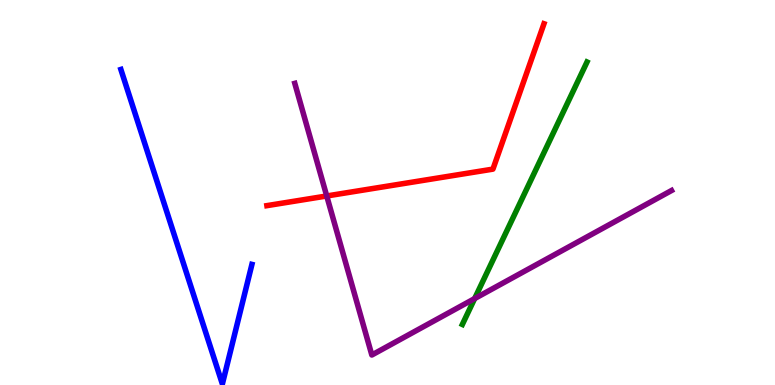[{'lines': ['blue', 'red'], 'intersections': []}, {'lines': ['green', 'red'], 'intersections': []}, {'lines': ['purple', 'red'], 'intersections': [{'x': 4.22, 'y': 4.91}]}, {'lines': ['blue', 'green'], 'intersections': []}, {'lines': ['blue', 'purple'], 'intersections': []}, {'lines': ['green', 'purple'], 'intersections': [{'x': 6.12, 'y': 2.24}]}]